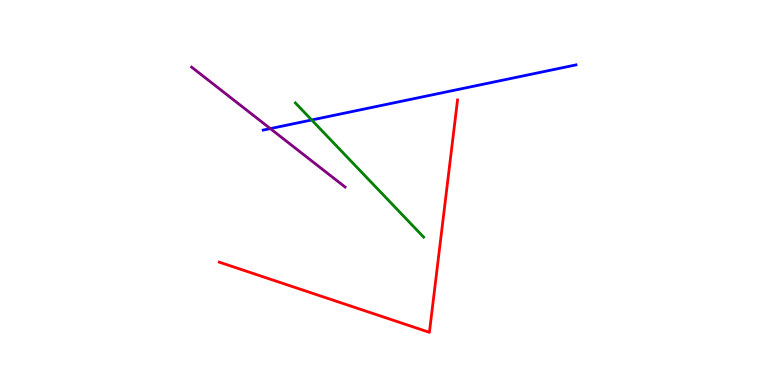[{'lines': ['blue', 'red'], 'intersections': []}, {'lines': ['green', 'red'], 'intersections': []}, {'lines': ['purple', 'red'], 'intersections': []}, {'lines': ['blue', 'green'], 'intersections': [{'x': 4.02, 'y': 6.88}]}, {'lines': ['blue', 'purple'], 'intersections': [{'x': 3.49, 'y': 6.66}]}, {'lines': ['green', 'purple'], 'intersections': []}]